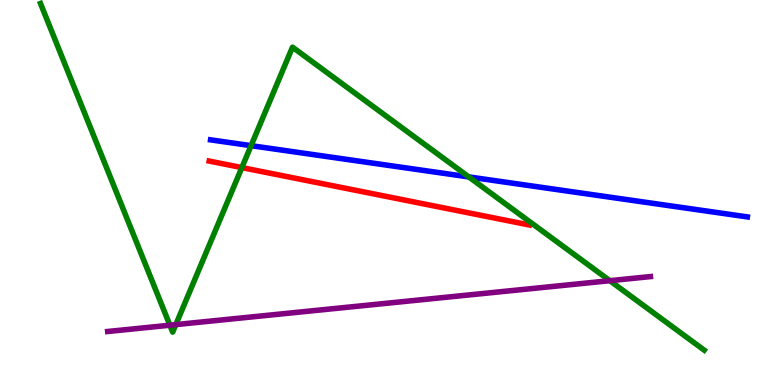[{'lines': ['blue', 'red'], 'intersections': []}, {'lines': ['green', 'red'], 'intersections': [{'x': 3.12, 'y': 5.65}]}, {'lines': ['purple', 'red'], 'intersections': []}, {'lines': ['blue', 'green'], 'intersections': [{'x': 3.24, 'y': 6.22}, {'x': 6.05, 'y': 5.4}]}, {'lines': ['blue', 'purple'], 'intersections': []}, {'lines': ['green', 'purple'], 'intersections': [{'x': 2.19, 'y': 1.55}, {'x': 2.27, 'y': 1.57}, {'x': 7.87, 'y': 2.71}]}]